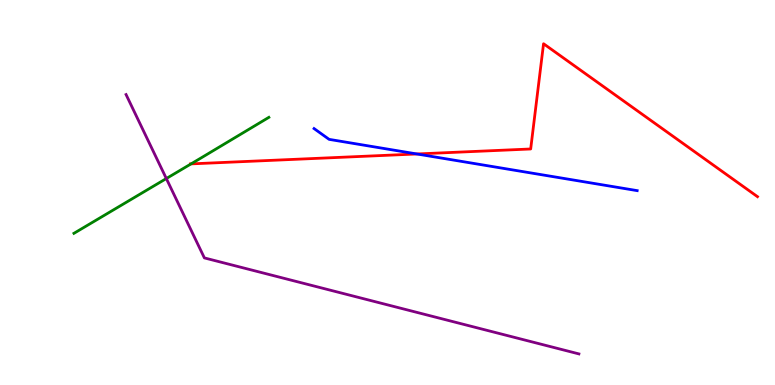[{'lines': ['blue', 'red'], 'intersections': [{'x': 5.38, 'y': 6.0}]}, {'lines': ['green', 'red'], 'intersections': [{'x': 2.47, 'y': 5.74}]}, {'lines': ['purple', 'red'], 'intersections': []}, {'lines': ['blue', 'green'], 'intersections': []}, {'lines': ['blue', 'purple'], 'intersections': []}, {'lines': ['green', 'purple'], 'intersections': [{'x': 2.15, 'y': 5.36}]}]